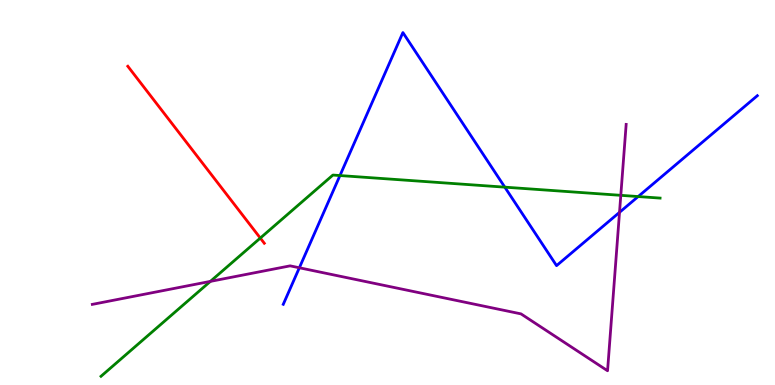[{'lines': ['blue', 'red'], 'intersections': []}, {'lines': ['green', 'red'], 'intersections': [{'x': 3.36, 'y': 3.82}]}, {'lines': ['purple', 'red'], 'intersections': []}, {'lines': ['blue', 'green'], 'intersections': [{'x': 4.39, 'y': 5.44}, {'x': 6.51, 'y': 5.14}, {'x': 8.23, 'y': 4.89}]}, {'lines': ['blue', 'purple'], 'intersections': [{'x': 3.86, 'y': 3.04}, {'x': 7.99, 'y': 4.48}]}, {'lines': ['green', 'purple'], 'intersections': [{'x': 2.71, 'y': 2.69}, {'x': 8.01, 'y': 4.93}]}]